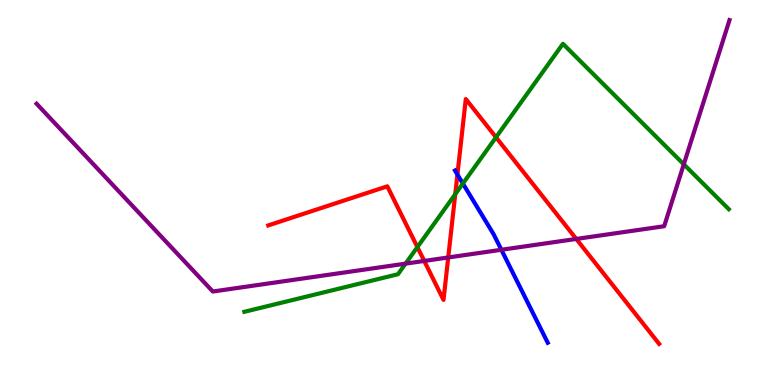[{'lines': ['blue', 'red'], 'intersections': [{'x': 5.9, 'y': 5.47}]}, {'lines': ['green', 'red'], 'intersections': [{'x': 5.39, 'y': 3.58}, {'x': 5.87, 'y': 4.96}, {'x': 6.4, 'y': 6.43}]}, {'lines': ['purple', 'red'], 'intersections': [{'x': 5.47, 'y': 3.22}, {'x': 5.78, 'y': 3.31}, {'x': 7.44, 'y': 3.79}]}, {'lines': ['blue', 'green'], 'intersections': [{'x': 5.97, 'y': 5.23}]}, {'lines': ['blue', 'purple'], 'intersections': [{'x': 6.47, 'y': 3.51}]}, {'lines': ['green', 'purple'], 'intersections': [{'x': 5.23, 'y': 3.15}, {'x': 8.82, 'y': 5.73}]}]